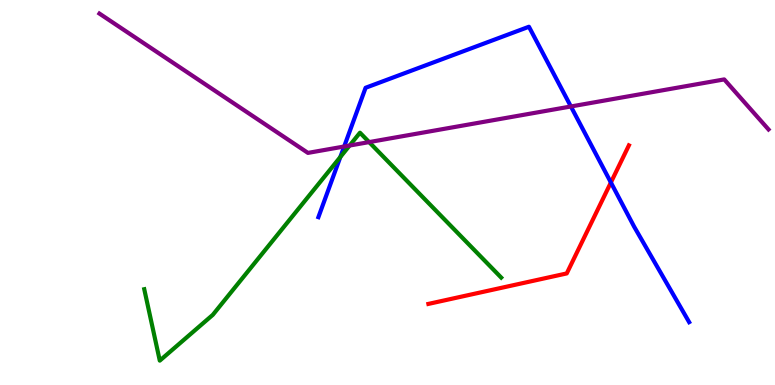[{'lines': ['blue', 'red'], 'intersections': [{'x': 7.88, 'y': 5.26}]}, {'lines': ['green', 'red'], 'intersections': []}, {'lines': ['purple', 'red'], 'intersections': []}, {'lines': ['blue', 'green'], 'intersections': [{'x': 4.39, 'y': 5.92}]}, {'lines': ['blue', 'purple'], 'intersections': [{'x': 4.44, 'y': 6.19}, {'x': 7.37, 'y': 7.23}]}, {'lines': ['green', 'purple'], 'intersections': [{'x': 4.51, 'y': 6.22}, {'x': 4.76, 'y': 6.31}]}]